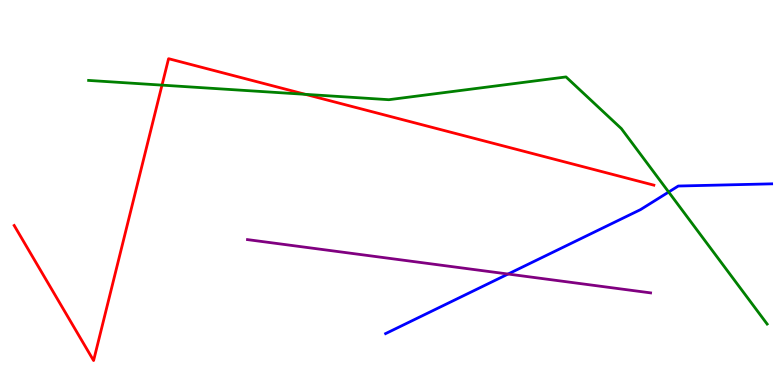[{'lines': ['blue', 'red'], 'intersections': []}, {'lines': ['green', 'red'], 'intersections': [{'x': 2.09, 'y': 7.79}, {'x': 3.94, 'y': 7.55}]}, {'lines': ['purple', 'red'], 'intersections': []}, {'lines': ['blue', 'green'], 'intersections': [{'x': 8.63, 'y': 5.01}]}, {'lines': ['blue', 'purple'], 'intersections': [{'x': 6.56, 'y': 2.88}]}, {'lines': ['green', 'purple'], 'intersections': []}]